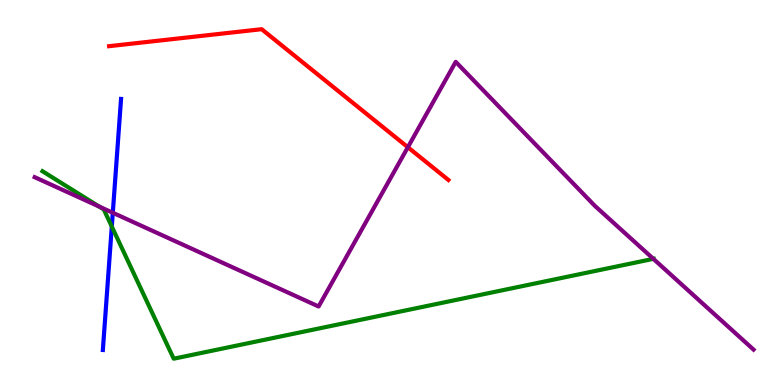[{'lines': ['blue', 'red'], 'intersections': []}, {'lines': ['green', 'red'], 'intersections': []}, {'lines': ['purple', 'red'], 'intersections': [{'x': 5.26, 'y': 6.18}]}, {'lines': ['blue', 'green'], 'intersections': [{'x': 1.44, 'y': 4.12}]}, {'lines': ['blue', 'purple'], 'intersections': [{'x': 1.46, 'y': 4.47}]}, {'lines': ['green', 'purple'], 'intersections': [{'x': 1.28, 'y': 4.64}, {'x': 8.43, 'y': 3.28}]}]